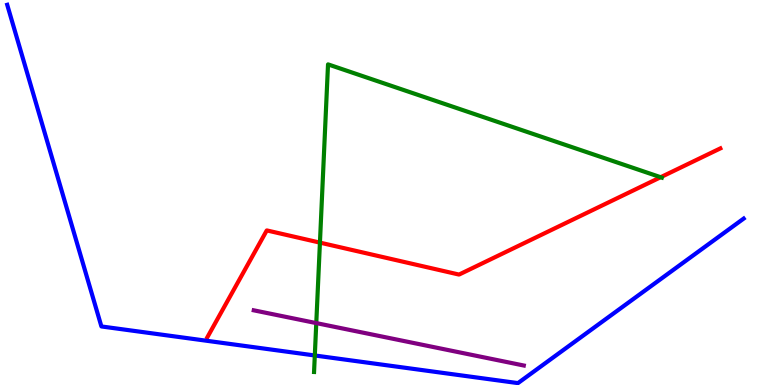[{'lines': ['blue', 'red'], 'intersections': []}, {'lines': ['green', 'red'], 'intersections': [{'x': 4.13, 'y': 3.7}, {'x': 8.52, 'y': 5.4}]}, {'lines': ['purple', 'red'], 'intersections': []}, {'lines': ['blue', 'green'], 'intersections': [{'x': 4.06, 'y': 0.767}]}, {'lines': ['blue', 'purple'], 'intersections': []}, {'lines': ['green', 'purple'], 'intersections': [{'x': 4.08, 'y': 1.61}]}]